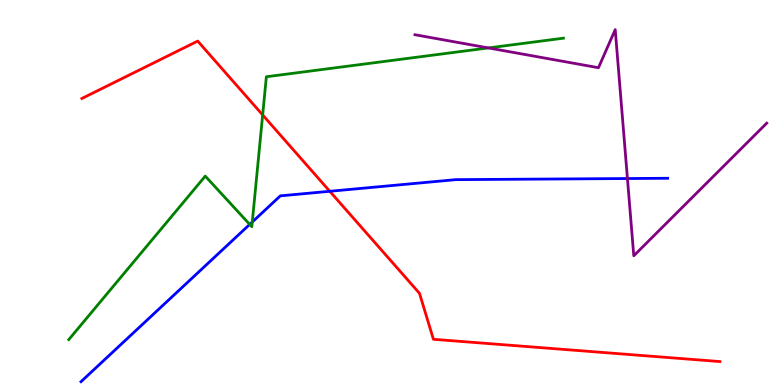[{'lines': ['blue', 'red'], 'intersections': [{'x': 4.26, 'y': 5.03}]}, {'lines': ['green', 'red'], 'intersections': [{'x': 3.39, 'y': 7.01}]}, {'lines': ['purple', 'red'], 'intersections': []}, {'lines': ['blue', 'green'], 'intersections': [{'x': 3.22, 'y': 4.17}, {'x': 3.26, 'y': 4.23}]}, {'lines': ['blue', 'purple'], 'intersections': [{'x': 8.1, 'y': 5.36}]}, {'lines': ['green', 'purple'], 'intersections': [{'x': 6.3, 'y': 8.76}]}]